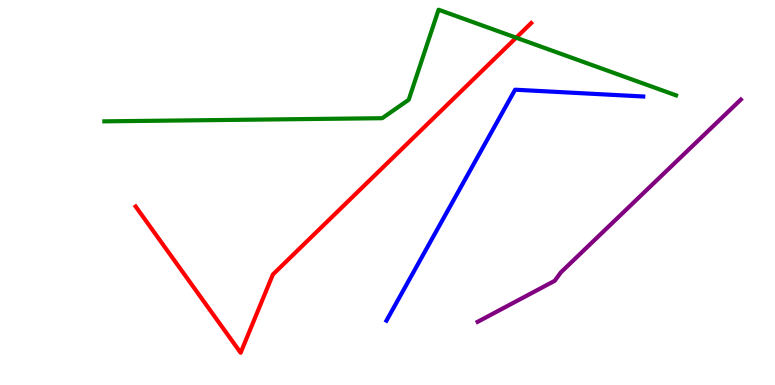[{'lines': ['blue', 'red'], 'intersections': []}, {'lines': ['green', 'red'], 'intersections': [{'x': 6.66, 'y': 9.02}]}, {'lines': ['purple', 'red'], 'intersections': []}, {'lines': ['blue', 'green'], 'intersections': []}, {'lines': ['blue', 'purple'], 'intersections': []}, {'lines': ['green', 'purple'], 'intersections': []}]